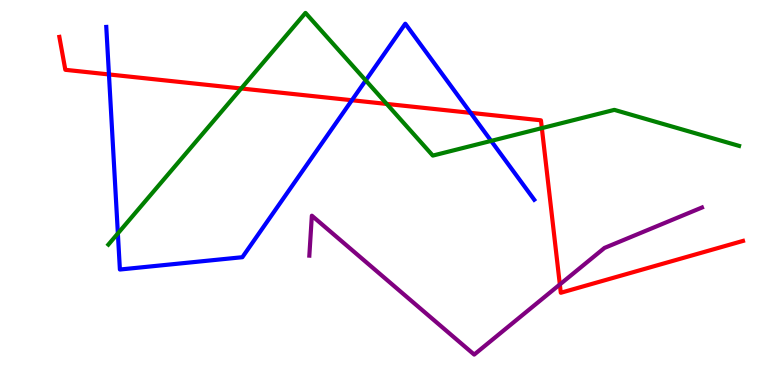[{'lines': ['blue', 'red'], 'intersections': [{'x': 1.41, 'y': 8.07}, {'x': 4.54, 'y': 7.4}, {'x': 6.07, 'y': 7.07}]}, {'lines': ['green', 'red'], 'intersections': [{'x': 3.11, 'y': 7.7}, {'x': 4.99, 'y': 7.3}, {'x': 6.99, 'y': 6.67}]}, {'lines': ['purple', 'red'], 'intersections': [{'x': 7.22, 'y': 2.61}]}, {'lines': ['blue', 'green'], 'intersections': [{'x': 1.52, 'y': 3.94}, {'x': 4.72, 'y': 7.91}, {'x': 6.34, 'y': 6.34}]}, {'lines': ['blue', 'purple'], 'intersections': []}, {'lines': ['green', 'purple'], 'intersections': []}]